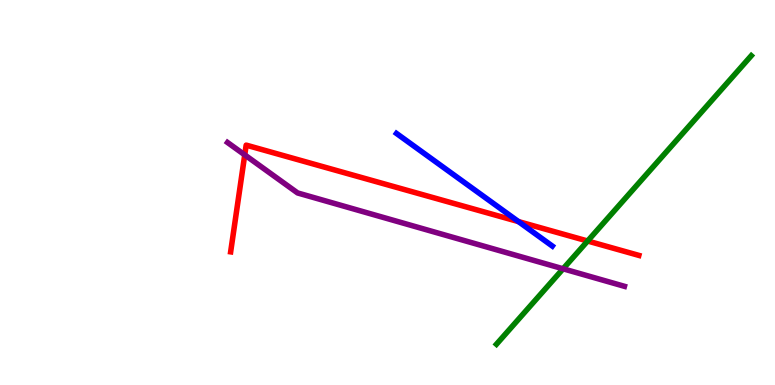[{'lines': ['blue', 'red'], 'intersections': [{'x': 6.69, 'y': 4.24}]}, {'lines': ['green', 'red'], 'intersections': [{'x': 7.58, 'y': 3.74}]}, {'lines': ['purple', 'red'], 'intersections': [{'x': 3.16, 'y': 5.98}]}, {'lines': ['blue', 'green'], 'intersections': []}, {'lines': ['blue', 'purple'], 'intersections': []}, {'lines': ['green', 'purple'], 'intersections': [{'x': 7.27, 'y': 3.02}]}]